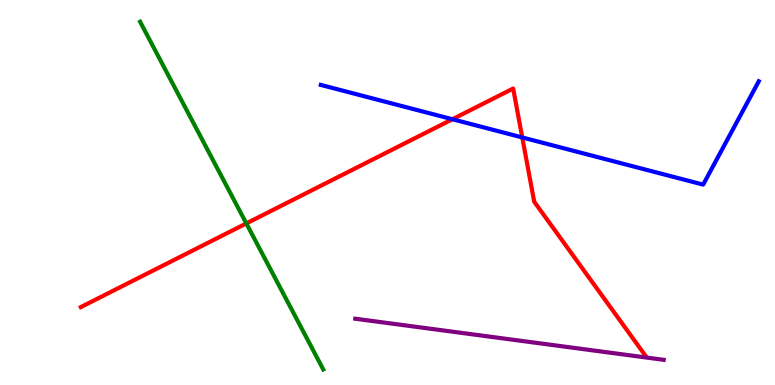[{'lines': ['blue', 'red'], 'intersections': [{'x': 5.84, 'y': 6.9}, {'x': 6.74, 'y': 6.43}]}, {'lines': ['green', 'red'], 'intersections': [{'x': 3.18, 'y': 4.2}]}, {'lines': ['purple', 'red'], 'intersections': []}, {'lines': ['blue', 'green'], 'intersections': []}, {'lines': ['blue', 'purple'], 'intersections': []}, {'lines': ['green', 'purple'], 'intersections': []}]